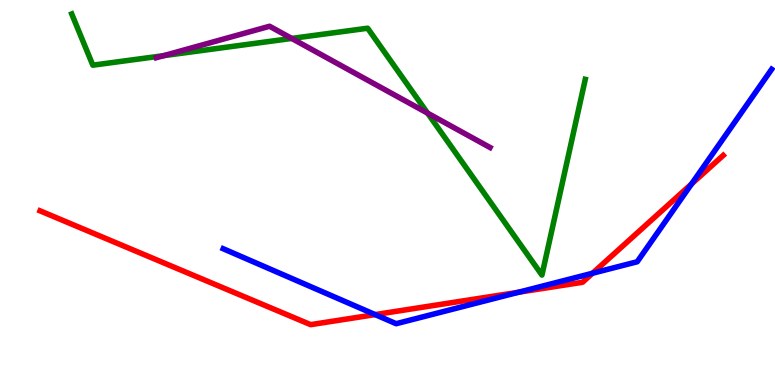[{'lines': ['blue', 'red'], 'intersections': [{'x': 4.84, 'y': 1.83}, {'x': 6.69, 'y': 2.41}, {'x': 7.65, 'y': 2.9}, {'x': 8.92, 'y': 5.22}]}, {'lines': ['green', 'red'], 'intersections': []}, {'lines': ['purple', 'red'], 'intersections': []}, {'lines': ['blue', 'green'], 'intersections': []}, {'lines': ['blue', 'purple'], 'intersections': []}, {'lines': ['green', 'purple'], 'intersections': [{'x': 2.11, 'y': 8.55}, {'x': 3.76, 'y': 9.0}, {'x': 5.52, 'y': 7.06}]}]